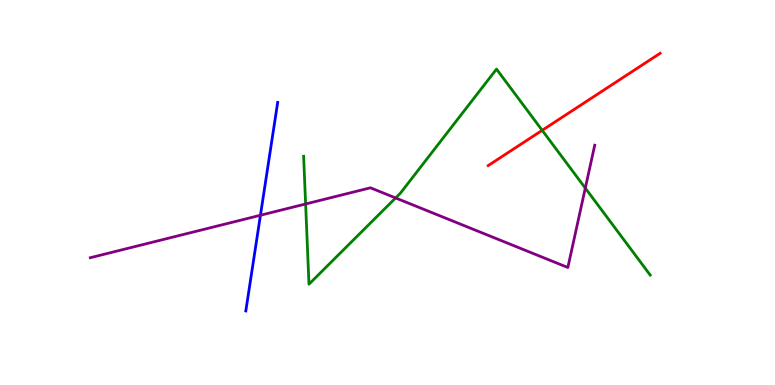[{'lines': ['blue', 'red'], 'intersections': []}, {'lines': ['green', 'red'], 'intersections': [{'x': 7.0, 'y': 6.62}]}, {'lines': ['purple', 'red'], 'intersections': []}, {'lines': ['blue', 'green'], 'intersections': []}, {'lines': ['blue', 'purple'], 'intersections': [{'x': 3.36, 'y': 4.41}]}, {'lines': ['green', 'purple'], 'intersections': [{'x': 3.94, 'y': 4.7}, {'x': 5.1, 'y': 4.86}, {'x': 7.55, 'y': 5.11}]}]